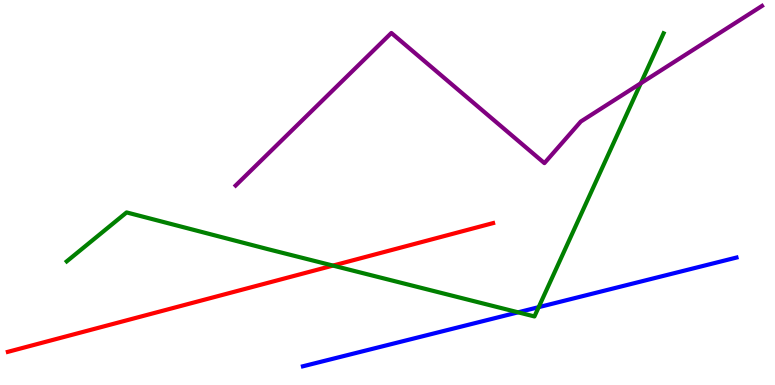[{'lines': ['blue', 'red'], 'intersections': []}, {'lines': ['green', 'red'], 'intersections': [{'x': 4.3, 'y': 3.1}]}, {'lines': ['purple', 'red'], 'intersections': []}, {'lines': ['blue', 'green'], 'intersections': [{'x': 6.69, 'y': 1.89}, {'x': 6.95, 'y': 2.02}]}, {'lines': ['blue', 'purple'], 'intersections': []}, {'lines': ['green', 'purple'], 'intersections': [{'x': 8.27, 'y': 7.84}]}]